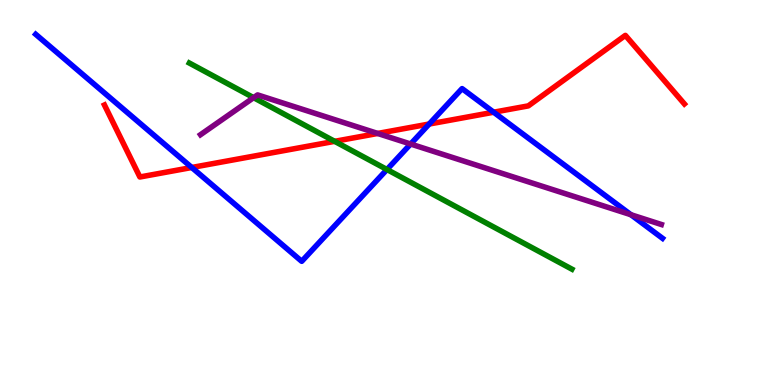[{'lines': ['blue', 'red'], 'intersections': [{'x': 2.47, 'y': 5.65}, {'x': 5.54, 'y': 6.78}, {'x': 6.37, 'y': 7.09}]}, {'lines': ['green', 'red'], 'intersections': [{'x': 4.32, 'y': 6.33}]}, {'lines': ['purple', 'red'], 'intersections': [{'x': 4.87, 'y': 6.53}]}, {'lines': ['blue', 'green'], 'intersections': [{'x': 4.99, 'y': 5.6}]}, {'lines': ['blue', 'purple'], 'intersections': [{'x': 5.3, 'y': 6.26}, {'x': 8.14, 'y': 4.42}]}, {'lines': ['green', 'purple'], 'intersections': [{'x': 3.27, 'y': 7.46}]}]